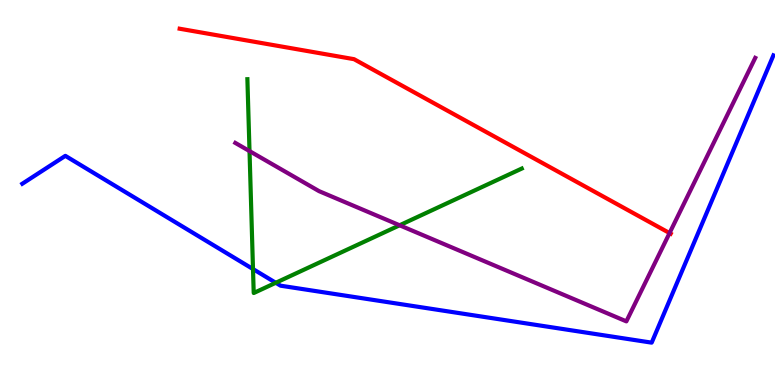[{'lines': ['blue', 'red'], 'intersections': []}, {'lines': ['green', 'red'], 'intersections': []}, {'lines': ['purple', 'red'], 'intersections': [{'x': 8.64, 'y': 3.95}]}, {'lines': ['blue', 'green'], 'intersections': [{'x': 3.26, 'y': 3.01}, {'x': 3.56, 'y': 2.65}]}, {'lines': ['blue', 'purple'], 'intersections': []}, {'lines': ['green', 'purple'], 'intersections': [{'x': 3.22, 'y': 6.08}, {'x': 5.16, 'y': 4.15}]}]